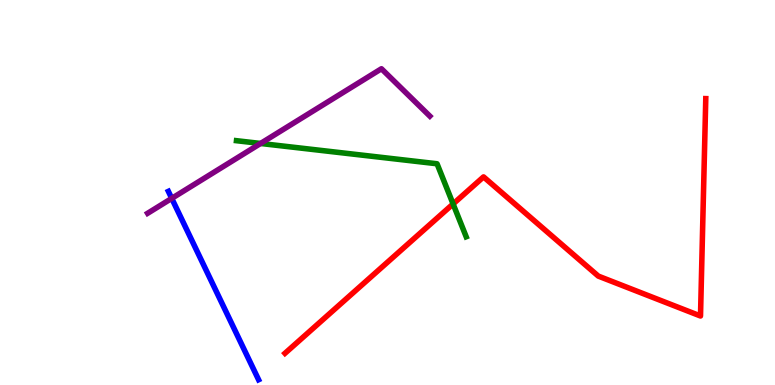[{'lines': ['blue', 'red'], 'intersections': []}, {'lines': ['green', 'red'], 'intersections': [{'x': 5.85, 'y': 4.7}]}, {'lines': ['purple', 'red'], 'intersections': []}, {'lines': ['blue', 'green'], 'intersections': []}, {'lines': ['blue', 'purple'], 'intersections': [{'x': 2.22, 'y': 4.85}]}, {'lines': ['green', 'purple'], 'intersections': [{'x': 3.36, 'y': 6.27}]}]